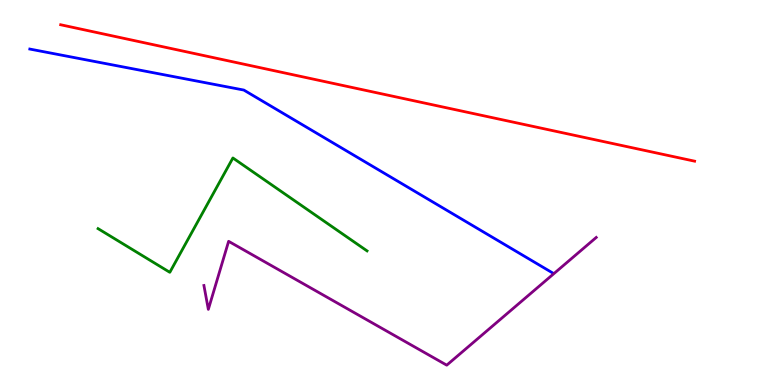[{'lines': ['blue', 'red'], 'intersections': []}, {'lines': ['green', 'red'], 'intersections': []}, {'lines': ['purple', 'red'], 'intersections': []}, {'lines': ['blue', 'green'], 'intersections': []}, {'lines': ['blue', 'purple'], 'intersections': []}, {'lines': ['green', 'purple'], 'intersections': []}]